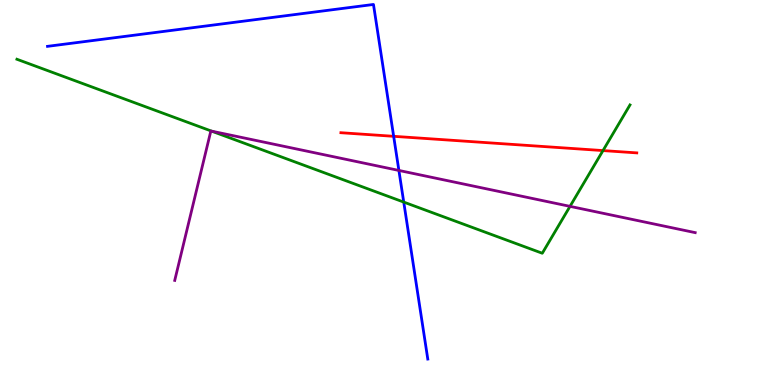[{'lines': ['blue', 'red'], 'intersections': [{'x': 5.08, 'y': 6.46}]}, {'lines': ['green', 'red'], 'intersections': [{'x': 7.78, 'y': 6.09}]}, {'lines': ['purple', 'red'], 'intersections': []}, {'lines': ['blue', 'green'], 'intersections': [{'x': 5.21, 'y': 4.75}]}, {'lines': ['blue', 'purple'], 'intersections': [{'x': 5.15, 'y': 5.57}]}, {'lines': ['green', 'purple'], 'intersections': [{'x': 2.73, 'y': 6.59}, {'x': 7.35, 'y': 4.64}]}]